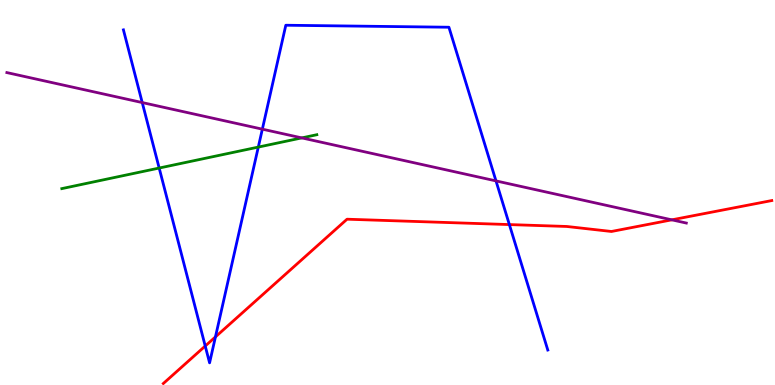[{'lines': ['blue', 'red'], 'intersections': [{'x': 2.65, 'y': 1.01}, {'x': 2.78, 'y': 1.25}, {'x': 6.57, 'y': 4.17}]}, {'lines': ['green', 'red'], 'intersections': []}, {'lines': ['purple', 'red'], 'intersections': [{'x': 8.67, 'y': 4.29}]}, {'lines': ['blue', 'green'], 'intersections': [{'x': 2.05, 'y': 5.64}, {'x': 3.33, 'y': 6.18}]}, {'lines': ['blue', 'purple'], 'intersections': [{'x': 1.84, 'y': 7.34}, {'x': 3.39, 'y': 6.65}, {'x': 6.4, 'y': 5.3}]}, {'lines': ['green', 'purple'], 'intersections': [{'x': 3.89, 'y': 6.42}]}]